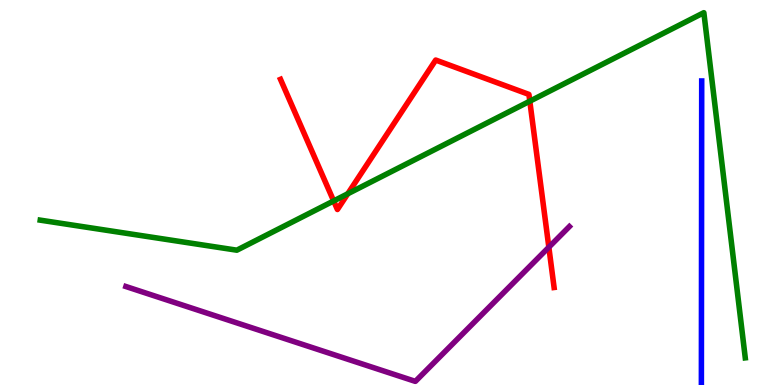[{'lines': ['blue', 'red'], 'intersections': []}, {'lines': ['green', 'red'], 'intersections': [{'x': 4.31, 'y': 4.78}, {'x': 4.49, 'y': 4.97}, {'x': 6.84, 'y': 7.37}]}, {'lines': ['purple', 'red'], 'intersections': [{'x': 7.08, 'y': 3.58}]}, {'lines': ['blue', 'green'], 'intersections': []}, {'lines': ['blue', 'purple'], 'intersections': []}, {'lines': ['green', 'purple'], 'intersections': []}]